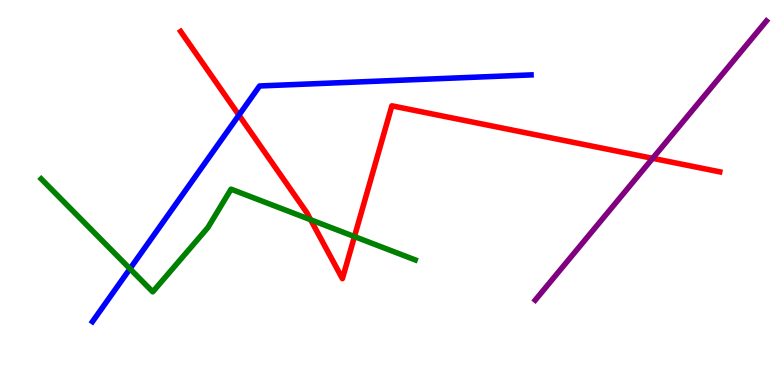[{'lines': ['blue', 'red'], 'intersections': [{'x': 3.08, 'y': 7.01}]}, {'lines': ['green', 'red'], 'intersections': [{'x': 4.01, 'y': 4.29}, {'x': 4.57, 'y': 3.86}]}, {'lines': ['purple', 'red'], 'intersections': [{'x': 8.42, 'y': 5.89}]}, {'lines': ['blue', 'green'], 'intersections': [{'x': 1.68, 'y': 3.02}]}, {'lines': ['blue', 'purple'], 'intersections': []}, {'lines': ['green', 'purple'], 'intersections': []}]